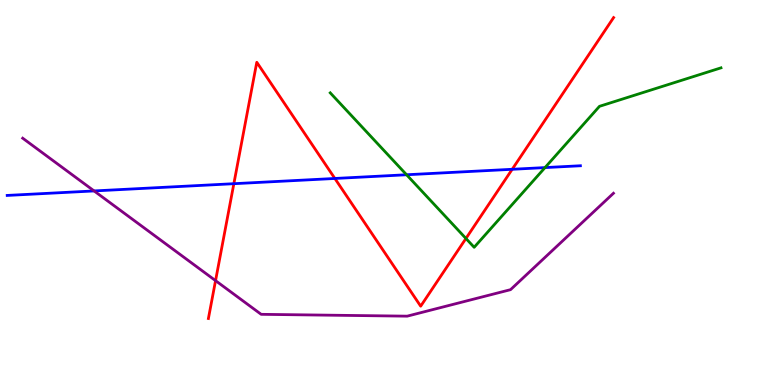[{'lines': ['blue', 'red'], 'intersections': [{'x': 3.02, 'y': 5.23}, {'x': 4.32, 'y': 5.36}, {'x': 6.61, 'y': 5.6}]}, {'lines': ['green', 'red'], 'intersections': [{'x': 6.01, 'y': 3.81}]}, {'lines': ['purple', 'red'], 'intersections': [{'x': 2.78, 'y': 2.71}]}, {'lines': ['blue', 'green'], 'intersections': [{'x': 5.25, 'y': 5.46}, {'x': 7.03, 'y': 5.65}]}, {'lines': ['blue', 'purple'], 'intersections': [{'x': 1.21, 'y': 5.04}]}, {'lines': ['green', 'purple'], 'intersections': []}]